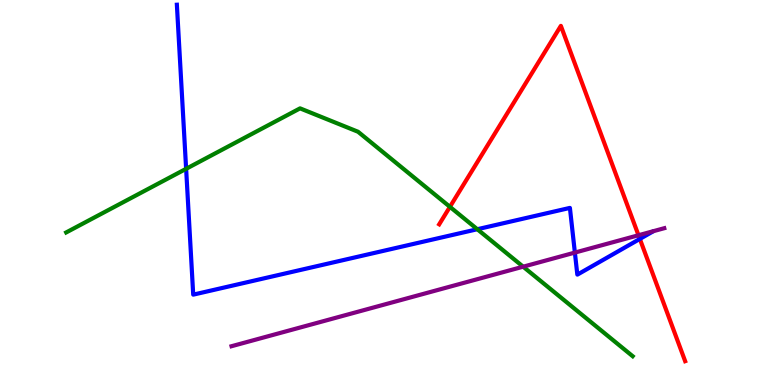[{'lines': ['blue', 'red'], 'intersections': [{'x': 8.26, 'y': 3.79}]}, {'lines': ['green', 'red'], 'intersections': [{'x': 5.81, 'y': 4.63}]}, {'lines': ['purple', 'red'], 'intersections': [{'x': 8.24, 'y': 3.89}]}, {'lines': ['blue', 'green'], 'intersections': [{'x': 2.4, 'y': 5.62}, {'x': 6.16, 'y': 4.05}]}, {'lines': ['blue', 'purple'], 'intersections': [{'x': 7.42, 'y': 3.44}]}, {'lines': ['green', 'purple'], 'intersections': [{'x': 6.75, 'y': 3.07}]}]